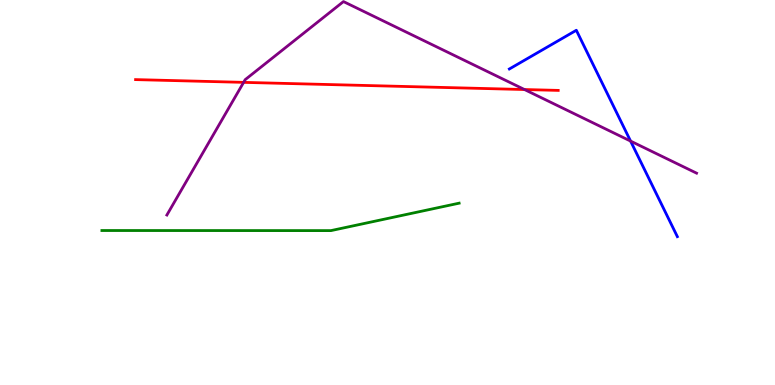[{'lines': ['blue', 'red'], 'intersections': []}, {'lines': ['green', 'red'], 'intersections': []}, {'lines': ['purple', 'red'], 'intersections': [{'x': 3.14, 'y': 7.86}, {'x': 6.77, 'y': 7.67}]}, {'lines': ['blue', 'green'], 'intersections': []}, {'lines': ['blue', 'purple'], 'intersections': [{'x': 8.14, 'y': 6.34}]}, {'lines': ['green', 'purple'], 'intersections': []}]